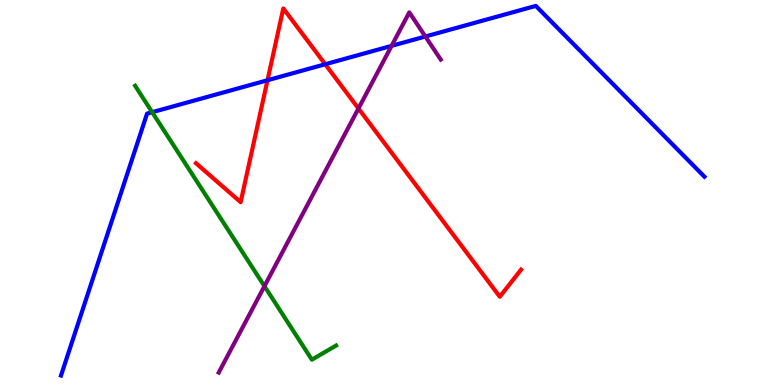[{'lines': ['blue', 'red'], 'intersections': [{'x': 3.45, 'y': 7.92}, {'x': 4.2, 'y': 8.33}]}, {'lines': ['green', 'red'], 'intersections': []}, {'lines': ['purple', 'red'], 'intersections': [{'x': 4.63, 'y': 7.18}]}, {'lines': ['blue', 'green'], 'intersections': [{'x': 1.96, 'y': 7.09}]}, {'lines': ['blue', 'purple'], 'intersections': [{'x': 5.05, 'y': 8.81}, {'x': 5.49, 'y': 9.05}]}, {'lines': ['green', 'purple'], 'intersections': [{'x': 3.41, 'y': 2.57}]}]